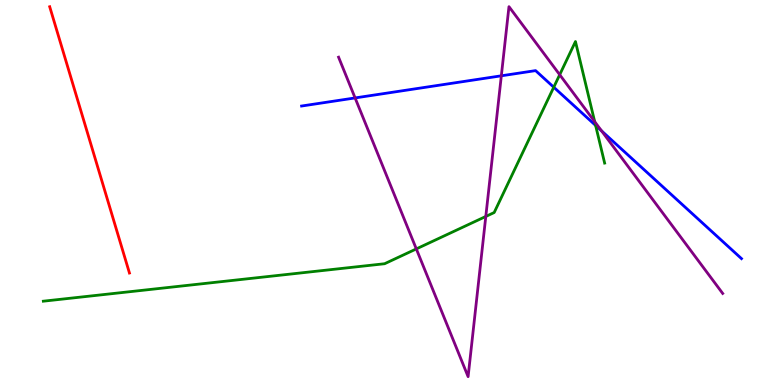[{'lines': ['blue', 'red'], 'intersections': []}, {'lines': ['green', 'red'], 'intersections': []}, {'lines': ['purple', 'red'], 'intersections': []}, {'lines': ['blue', 'green'], 'intersections': [{'x': 7.15, 'y': 7.73}, {'x': 7.69, 'y': 6.74}]}, {'lines': ['blue', 'purple'], 'intersections': [{'x': 4.58, 'y': 7.46}, {'x': 6.47, 'y': 8.03}, {'x': 7.76, 'y': 6.6}]}, {'lines': ['green', 'purple'], 'intersections': [{'x': 5.37, 'y': 3.53}, {'x': 6.27, 'y': 4.38}, {'x': 7.22, 'y': 8.06}, {'x': 7.67, 'y': 6.84}]}]